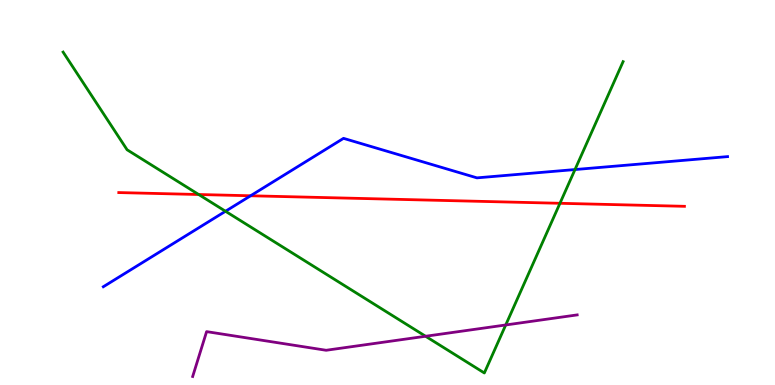[{'lines': ['blue', 'red'], 'intersections': [{'x': 3.23, 'y': 4.92}]}, {'lines': ['green', 'red'], 'intersections': [{'x': 2.56, 'y': 4.95}, {'x': 7.23, 'y': 4.72}]}, {'lines': ['purple', 'red'], 'intersections': []}, {'lines': ['blue', 'green'], 'intersections': [{'x': 2.91, 'y': 4.51}, {'x': 7.42, 'y': 5.6}]}, {'lines': ['blue', 'purple'], 'intersections': []}, {'lines': ['green', 'purple'], 'intersections': [{'x': 5.49, 'y': 1.27}, {'x': 6.53, 'y': 1.56}]}]